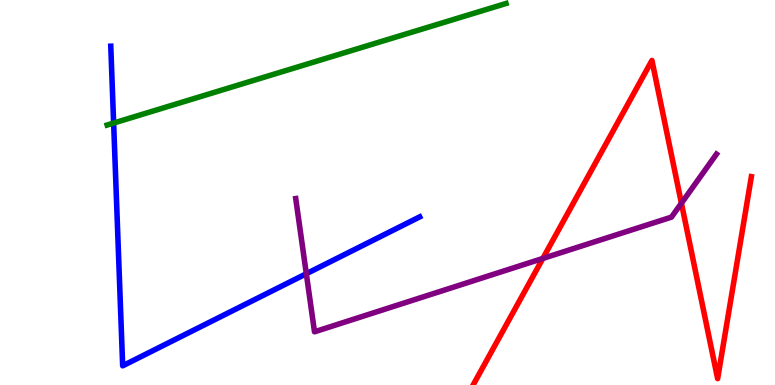[{'lines': ['blue', 'red'], 'intersections': []}, {'lines': ['green', 'red'], 'intersections': []}, {'lines': ['purple', 'red'], 'intersections': [{'x': 7.0, 'y': 3.29}, {'x': 8.79, 'y': 4.72}]}, {'lines': ['blue', 'green'], 'intersections': [{'x': 1.47, 'y': 6.8}]}, {'lines': ['blue', 'purple'], 'intersections': [{'x': 3.95, 'y': 2.89}]}, {'lines': ['green', 'purple'], 'intersections': []}]